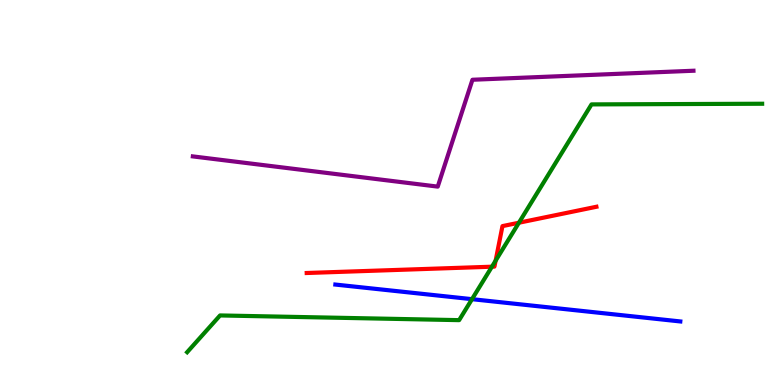[{'lines': ['blue', 'red'], 'intersections': []}, {'lines': ['green', 'red'], 'intersections': [{'x': 6.35, 'y': 3.07}, {'x': 6.4, 'y': 3.23}, {'x': 6.7, 'y': 4.21}]}, {'lines': ['purple', 'red'], 'intersections': []}, {'lines': ['blue', 'green'], 'intersections': [{'x': 6.09, 'y': 2.23}]}, {'lines': ['blue', 'purple'], 'intersections': []}, {'lines': ['green', 'purple'], 'intersections': []}]